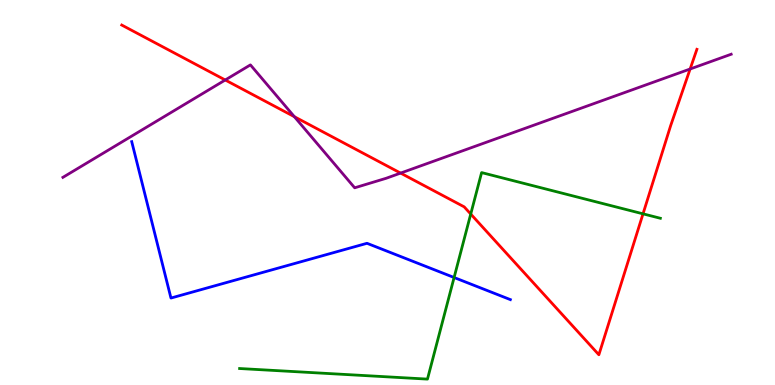[{'lines': ['blue', 'red'], 'intersections': []}, {'lines': ['green', 'red'], 'intersections': [{'x': 6.07, 'y': 4.44}, {'x': 8.3, 'y': 4.45}]}, {'lines': ['purple', 'red'], 'intersections': [{'x': 2.91, 'y': 7.92}, {'x': 3.8, 'y': 6.97}, {'x': 5.17, 'y': 5.5}, {'x': 8.9, 'y': 8.21}]}, {'lines': ['blue', 'green'], 'intersections': [{'x': 5.86, 'y': 2.79}]}, {'lines': ['blue', 'purple'], 'intersections': []}, {'lines': ['green', 'purple'], 'intersections': []}]